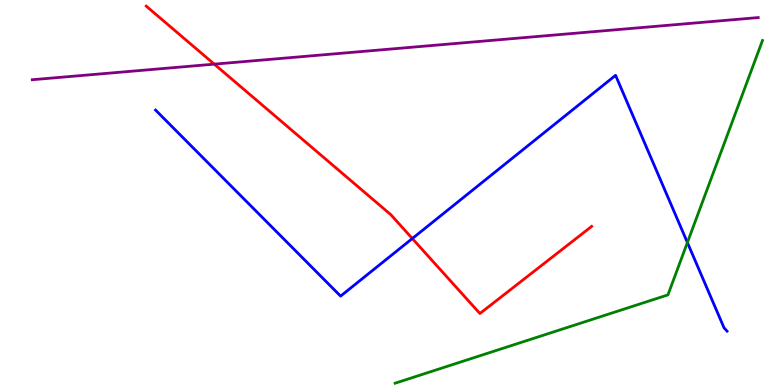[{'lines': ['blue', 'red'], 'intersections': [{'x': 5.32, 'y': 3.8}]}, {'lines': ['green', 'red'], 'intersections': []}, {'lines': ['purple', 'red'], 'intersections': [{'x': 2.76, 'y': 8.33}]}, {'lines': ['blue', 'green'], 'intersections': [{'x': 8.87, 'y': 3.7}]}, {'lines': ['blue', 'purple'], 'intersections': []}, {'lines': ['green', 'purple'], 'intersections': []}]